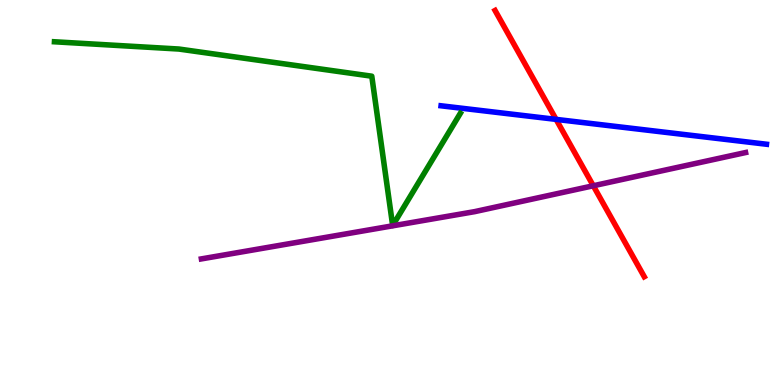[{'lines': ['blue', 'red'], 'intersections': [{'x': 7.18, 'y': 6.9}]}, {'lines': ['green', 'red'], 'intersections': []}, {'lines': ['purple', 'red'], 'intersections': [{'x': 7.66, 'y': 5.17}]}, {'lines': ['blue', 'green'], 'intersections': []}, {'lines': ['blue', 'purple'], 'intersections': []}, {'lines': ['green', 'purple'], 'intersections': []}]